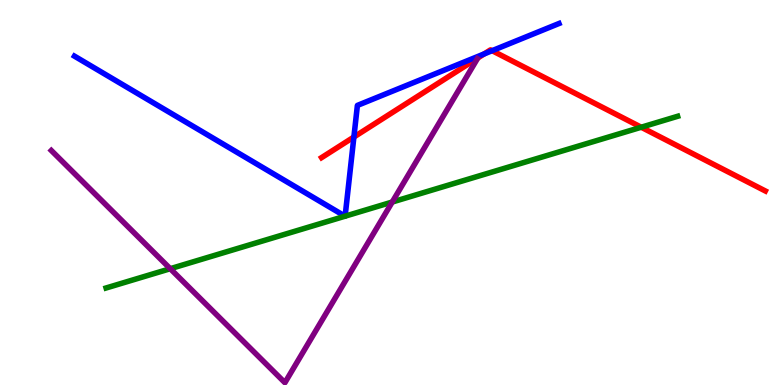[{'lines': ['blue', 'red'], 'intersections': [{'x': 4.57, 'y': 6.44}, {'x': 6.25, 'y': 8.6}, {'x': 6.35, 'y': 8.68}]}, {'lines': ['green', 'red'], 'intersections': [{'x': 8.27, 'y': 6.7}]}, {'lines': ['purple', 'red'], 'intersections': []}, {'lines': ['blue', 'green'], 'intersections': [{'x': 4.45, 'y': 4.38}, {'x': 4.45, 'y': 4.38}]}, {'lines': ['blue', 'purple'], 'intersections': []}, {'lines': ['green', 'purple'], 'intersections': [{'x': 2.2, 'y': 3.02}, {'x': 5.06, 'y': 4.75}]}]